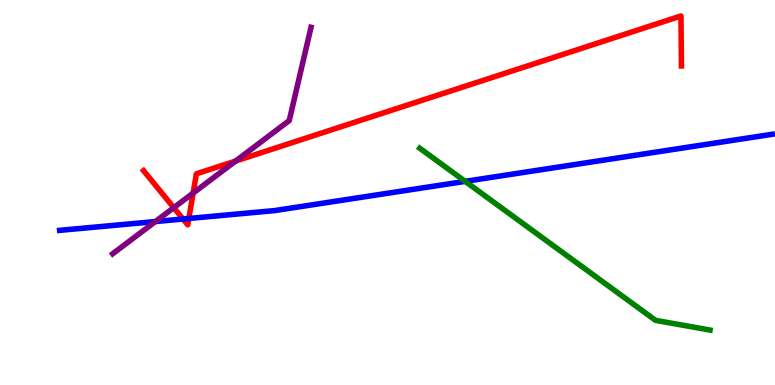[{'lines': ['blue', 'red'], 'intersections': [{'x': 2.36, 'y': 4.31}, {'x': 2.44, 'y': 4.33}]}, {'lines': ['green', 'red'], 'intersections': []}, {'lines': ['purple', 'red'], 'intersections': [{'x': 2.24, 'y': 4.61}, {'x': 2.49, 'y': 4.98}, {'x': 3.04, 'y': 5.82}]}, {'lines': ['blue', 'green'], 'intersections': [{'x': 6.0, 'y': 5.29}]}, {'lines': ['blue', 'purple'], 'intersections': [{'x': 2.0, 'y': 4.25}]}, {'lines': ['green', 'purple'], 'intersections': []}]